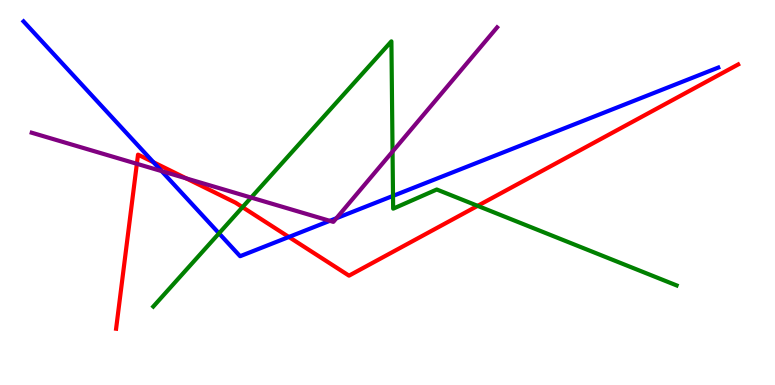[{'lines': ['blue', 'red'], 'intersections': [{'x': 1.98, 'y': 5.79}, {'x': 3.73, 'y': 3.84}]}, {'lines': ['green', 'red'], 'intersections': [{'x': 3.13, 'y': 4.62}, {'x': 6.16, 'y': 4.65}]}, {'lines': ['purple', 'red'], 'intersections': [{'x': 1.77, 'y': 5.75}, {'x': 2.4, 'y': 5.37}]}, {'lines': ['blue', 'green'], 'intersections': [{'x': 2.83, 'y': 3.94}, {'x': 5.07, 'y': 4.91}]}, {'lines': ['blue', 'purple'], 'intersections': [{'x': 2.09, 'y': 5.56}, {'x': 4.26, 'y': 4.26}, {'x': 4.34, 'y': 4.33}]}, {'lines': ['green', 'purple'], 'intersections': [{'x': 3.24, 'y': 4.87}, {'x': 5.07, 'y': 6.06}]}]